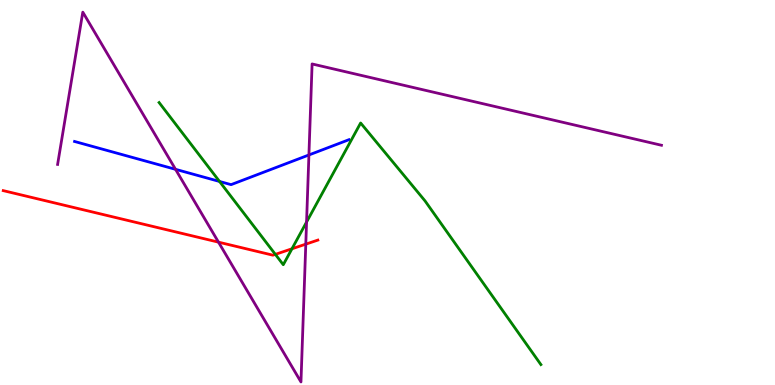[{'lines': ['blue', 'red'], 'intersections': []}, {'lines': ['green', 'red'], 'intersections': [{'x': 3.55, 'y': 3.39}, {'x': 3.77, 'y': 3.54}]}, {'lines': ['purple', 'red'], 'intersections': [{'x': 2.82, 'y': 3.71}, {'x': 3.95, 'y': 3.66}]}, {'lines': ['blue', 'green'], 'intersections': [{'x': 2.83, 'y': 5.29}]}, {'lines': ['blue', 'purple'], 'intersections': [{'x': 2.26, 'y': 5.6}, {'x': 3.99, 'y': 5.97}]}, {'lines': ['green', 'purple'], 'intersections': [{'x': 3.96, 'y': 4.23}]}]